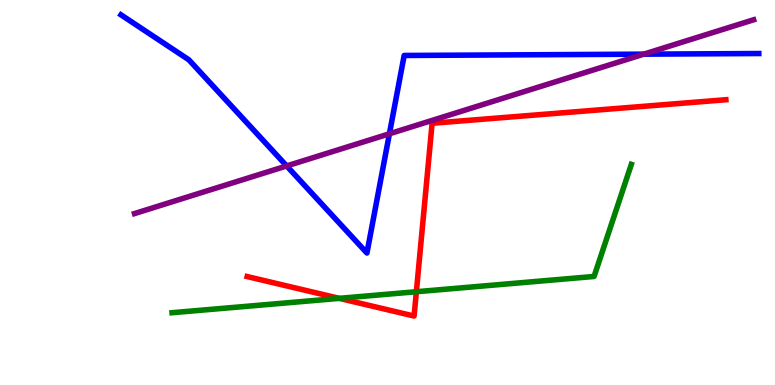[{'lines': ['blue', 'red'], 'intersections': []}, {'lines': ['green', 'red'], 'intersections': [{'x': 4.38, 'y': 2.25}, {'x': 5.37, 'y': 2.42}]}, {'lines': ['purple', 'red'], 'intersections': []}, {'lines': ['blue', 'green'], 'intersections': []}, {'lines': ['blue', 'purple'], 'intersections': [{'x': 3.7, 'y': 5.69}, {'x': 5.02, 'y': 6.53}, {'x': 8.31, 'y': 8.59}]}, {'lines': ['green', 'purple'], 'intersections': []}]